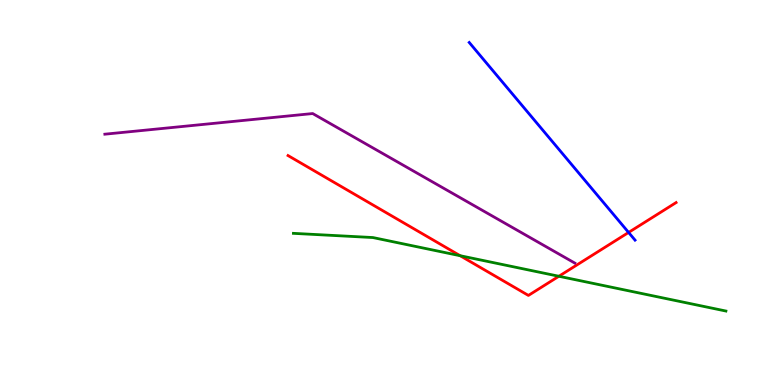[{'lines': ['blue', 'red'], 'intersections': [{'x': 8.11, 'y': 3.96}]}, {'lines': ['green', 'red'], 'intersections': [{'x': 5.94, 'y': 3.36}, {'x': 7.21, 'y': 2.82}]}, {'lines': ['purple', 'red'], 'intersections': []}, {'lines': ['blue', 'green'], 'intersections': []}, {'lines': ['blue', 'purple'], 'intersections': []}, {'lines': ['green', 'purple'], 'intersections': []}]